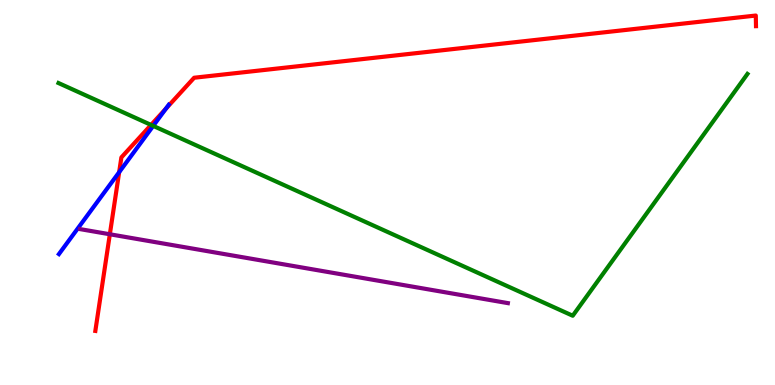[{'lines': ['blue', 'red'], 'intersections': [{'x': 1.54, 'y': 5.53}, {'x': 2.14, 'y': 7.17}]}, {'lines': ['green', 'red'], 'intersections': [{'x': 1.95, 'y': 6.76}]}, {'lines': ['purple', 'red'], 'intersections': [{'x': 1.42, 'y': 3.92}]}, {'lines': ['blue', 'green'], 'intersections': [{'x': 1.98, 'y': 6.73}]}, {'lines': ['blue', 'purple'], 'intersections': []}, {'lines': ['green', 'purple'], 'intersections': []}]